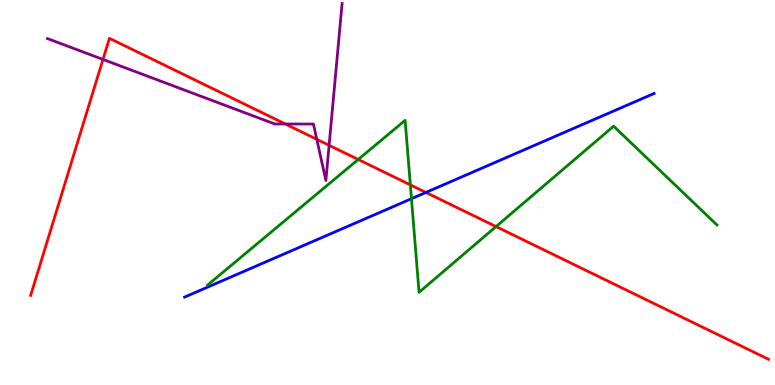[{'lines': ['blue', 'red'], 'intersections': [{'x': 5.5, 'y': 5.0}]}, {'lines': ['green', 'red'], 'intersections': [{'x': 4.62, 'y': 5.86}, {'x': 5.29, 'y': 5.2}, {'x': 6.4, 'y': 4.11}]}, {'lines': ['purple', 'red'], 'intersections': [{'x': 1.33, 'y': 8.46}, {'x': 3.68, 'y': 6.78}, {'x': 4.09, 'y': 6.38}, {'x': 4.25, 'y': 6.23}]}, {'lines': ['blue', 'green'], 'intersections': [{'x': 5.31, 'y': 4.84}]}, {'lines': ['blue', 'purple'], 'intersections': []}, {'lines': ['green', 'purple'], 'intersections': []}]